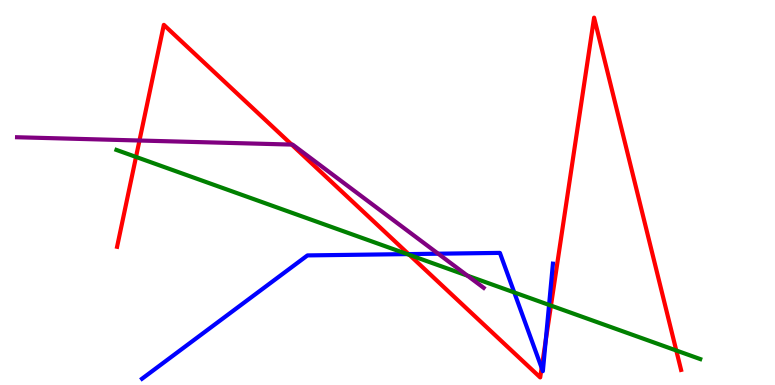[{'lines': ['blue', 'red'], 'intersections': [{'x': 5.27, 'y': 3.4}, {'x': 6.99, 'y': 0.445}, {'x': 7.04, 'y': 1.16}]}, {'lines': ['green', 'red'], 'intersections': [{'x': 1.76, 'y': 5.92}, {'x': 5.28, 'y': 3.38}, {'x': 7.11, 'y': 2.06}, {'x': 8.73, 'y': 0.896}]}, {'lines': ['purple', 'red'], 'intersections': [{'x': 1.8, 'y': 6.35}, {'x': 3.76, 'y': 6.24}]}, {'lines': ['blue', 'green'], 'intersections': [{'x': 5.25, 'y': 3.4}, {'x': 6.64, 'y': 2.4}, {'x': 7.08, 'y': 2.08}]}, {'lines': ['blue', 'purple'], 'intersections': [{'x': 5.65, 'y': 3.41}]}, {'lines': ['green', 'purple'], 'intersections': [{'x': 6.03, 'y': 2.84}]}]